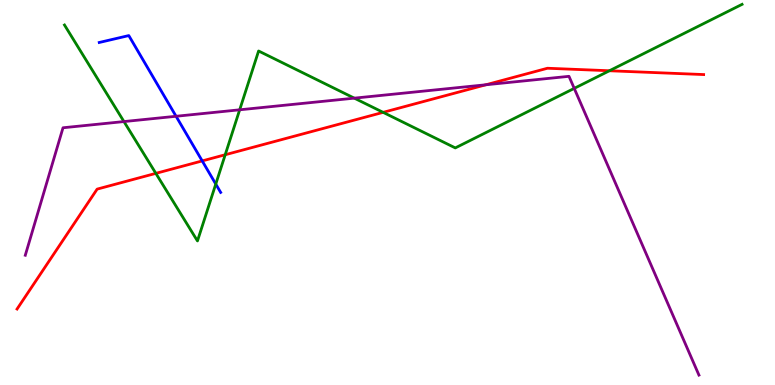[{'lines': ['blue', 'red'], 'intersections': [{'x': 2.61, 'y': 5.82}]}, {'lines': ['green', 'red'], 'intersections': [{'x': 2.01, 'y': 5.5}, {'x': 2.91, 'y': 5.98}, {'x': 4.94, 'y': 7.08}, {'x': 7.86, 'y': 8.16}]}, {'lines': ['purple', 'red'], 'intersections': [{'x': 6.27, 'y': 7.8}]}, {'lines': ['blue', 'green'], 'intersections': [{'x': 2.78, 'y': 5.22}]}, {'lines': ['blue', 'purple'], 'intersections': [{'x': 2.27, 'y': 6.98}]}, {'lines': ['green', 'purple'], 'intersections': [{'x': 1.6, 'y': 6.84}, {'x': 3.09, 'y': 7.15}, {'x': 4.57, 'y': 7.45}, {'x': 7.41, 'y': 7.7}]}]